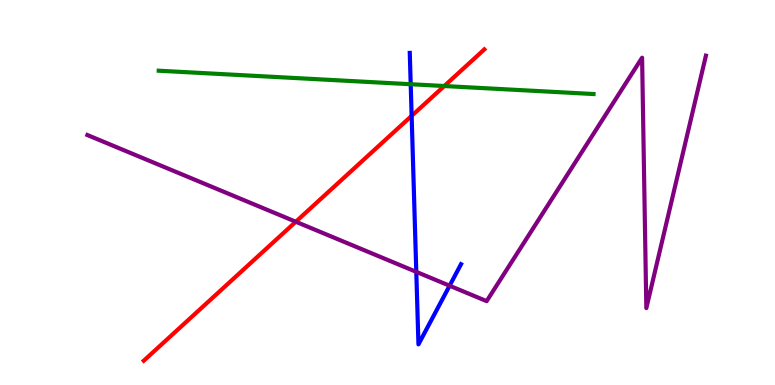[{'lines': ['blue', 'red'], 'intersections': [{'x': 5.31, 'y': 6.99}]}, {'lines': ['green', 'red'], 'intersections': [{'x': 5.73, 'y': 7.77}]}, {'lines': ['purple', 'red'], 'intersections': [{'x': 3.82, 'y': 4.24}]}, {'lines': ['blue', 'green'], 'intersections': [{'x': 5.3, 'y': 7.81}]}, {'lines': ['blue', 'purple'], 'intersections': [{'x': 5.37, 'y': 2.94}, {'x': 5.8, 'y': 2.58}]}, {'lines': ['green', 'purple'], 'intersections': []}]